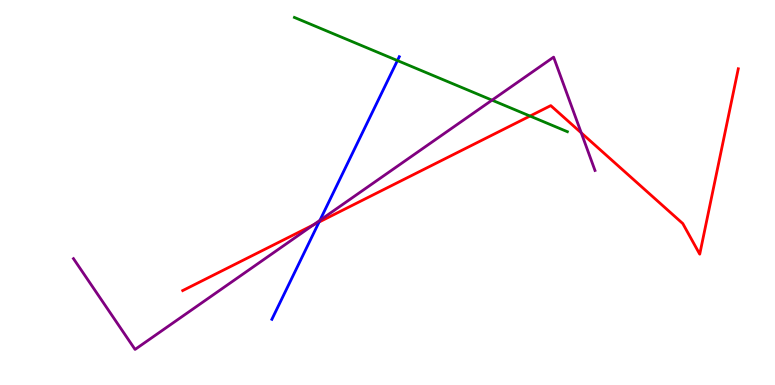[{'lines': ['blue', 'red'], 'intersections': [{'x': 4.12, 'y': 4.23}]}, {'lines': ['green', 'red'], 'intersections': [{'x': 6.84, 'y': 6.99}]}, {'lines': ['purple', 'red'], 'intersections': [{'x': 4.04, 'y': 4.16}, {'x': 7.5, 'y': 6.55}]}, {'lines': ['blue', 'green'], 'intersections': [{'x': 5.13, 'y': 8.43}]}, {'lines': ['blue', 'purple'], 'intersections': [{'x': 4.13, 'y': 4.28}]}, {'lines': ['green', 'purple'], 'intersections': [{'x': 6.35, 'y': 7.4}]}]